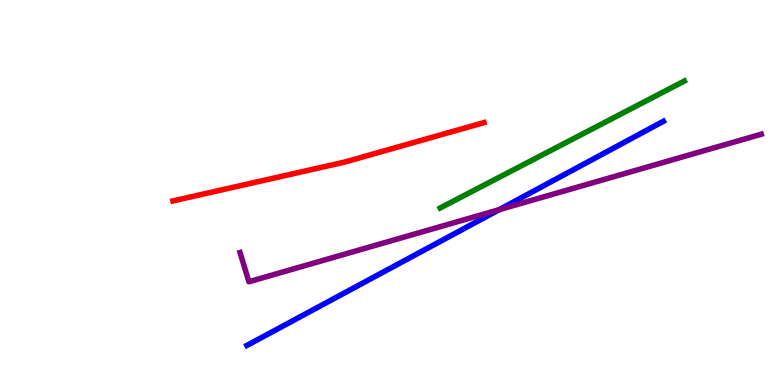[{'lines': ['blue', 'red'], 'intersections': []}, {'lines': ['green', 'red'], 'intersections': []}, {'lines': ['purple', 'red'], 'intersections': []}, {'lines': ['blue', 'green'], 'intersections': []}, {'lines': ['blue', 'purple'], 'intersections': [{'x': 6.44, 'y': 4.55}]}, {'lines': ['green', 'purple'], 'intersections': []}]